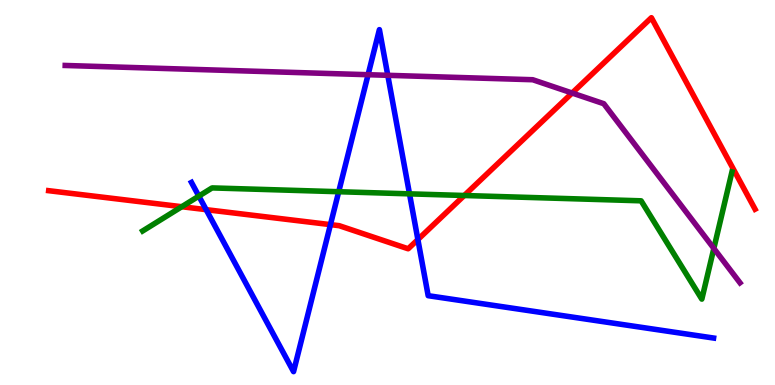[{'lines': ['blue', 'red'], 'intersections': [{'x': 2.66, 'y': 4.55}, {'x': 4.26, 'y': 4.17}, {'x': 5.39, 'y': 3.78}]}, {'lines': ['green', 'red'], 'intersections': [{'x': 2.35, 'y': 4.63}, {'x': 5.99, 'y': 4.92}]}, {'lines': ['purple', 'red'], 'intersections': [{'x': 7.38, 'y': 7.58}]}, {'lines': ['blue', 'green'], 'intersections': [{'x': 2.57, 'y': 4.91}, {'x': 4.37, 'y': 5.02}, {'x': 5.28, 'y': 4.96}]}, {'lines': ['blue', 'purple'], 'intersections': [{'x': 4.75, 'y': 8.06}, {'x': 5.0, 'y': 8.04}]}, {'lines': ['green', 'purple'], 'intersections': [{'x': 9.21, 'y': 3.55}]}]